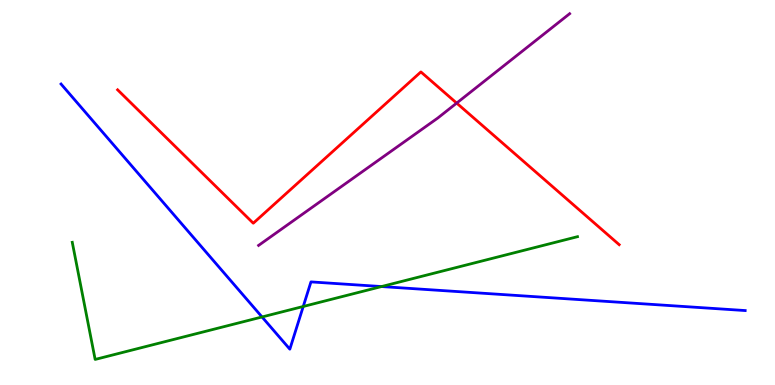[{'lines': ['blue', 'red'], 'intersections': []}, {'lines': ['green', 'red'], 'intersections': []}, {'lines': ['purple', 'red'], 'intersections': [{'x': 5.89, 'y': 7.32}]}, {'lines': ['blue', 'green'], 'intersections': [{'x': 3.38, 'y': 1.77}, {'x': 3.91, 'y': 2.04}, {'x': 4.92, 'y': 2.56}]}, {'lines': ['blue', 'purple'], 'intersections': []}, {'lines': ['green', 'purple'], 'intersections': []}]